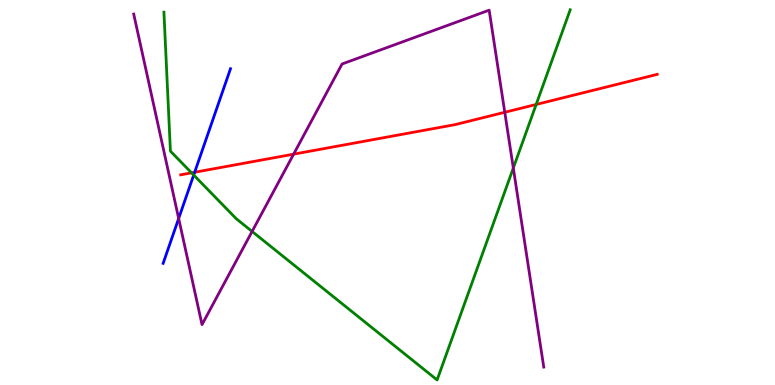[{'lines': ['blue', 'red'], 'intersections': [{'x': 2.51, 'y': 5.53}]}, {'lines': ['green', 'red'], 'intersections': [{'x': 2.47, 'y': 5.51}, {'x': 6.92, 'y': 7.29}]}, {'lines': ['purple', 'red'], 'intersections': [{'x': 3.79, 'y': 6.0}, {'x': 6.51, 'y': 7.08}]}, {'lines': ['blue', 'green'], 'intersections': [{'x': 2.5, 'y': 5.45}]}, {'lines': ['blue', 'purple'], 'intersections': [{'x': 2.31, 'y': 4.33}]}, {'lines': ['green', 'purple'], 'intersections': [{'x': 3.25, 'y': 3.99}, {'x': 6.62, 'y': 5.64}]}]